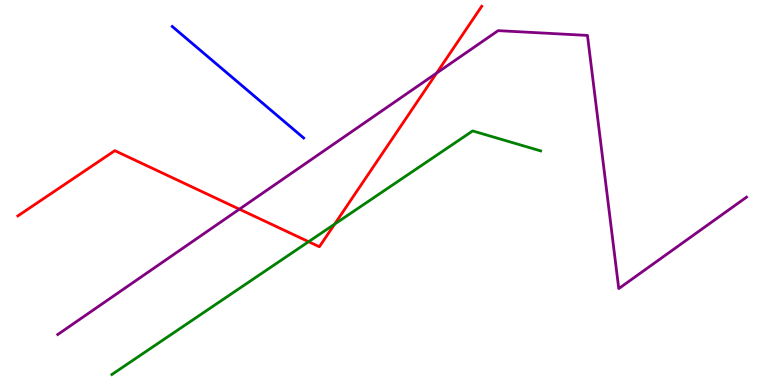[{'lines': ['blue', 'red'], 'intersections': []}, {'lines': ['green', 'red'], 'intersections': [{'x': 3.98, 'y': 3.72}, {'x': 4.32, 'y': 4.18}]}, {'lines': ['purple', 'red'], 'intersections': [{'x': 3.09, 'y': 4.57}, {'x': 5.63, 'y': 8.1}]}, {'lines': ['blue', 'green'], 'intersections': []}, {'lines': ['blue', 'purple'], 'intersections': []}, {'lines': ['green', 'purple'], 'intersections': []}]